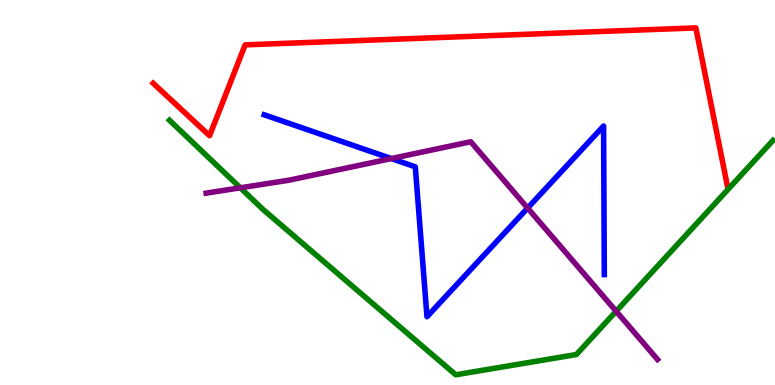[{'lines': ['blue', 'red'], 'intersections': []}, {'lines': ['green', 'red'], 'intersections': []}, {'lines': ['purple', 'red'], 'intersections': []}, {'lines': ['blue', 'green'], 'intersections': []}, {'lines': ['blue', 'purple'], 'intersections': [{'x': 5.05, 'y': 5.88}, {'x': 6.81, 'y': 4.6}]}, {'lines': ['green', 'purple'], 'intersections': [{'x': 3.1, 'y': 5.12}, {'x': 7.95, 'y': 1.92}]}]